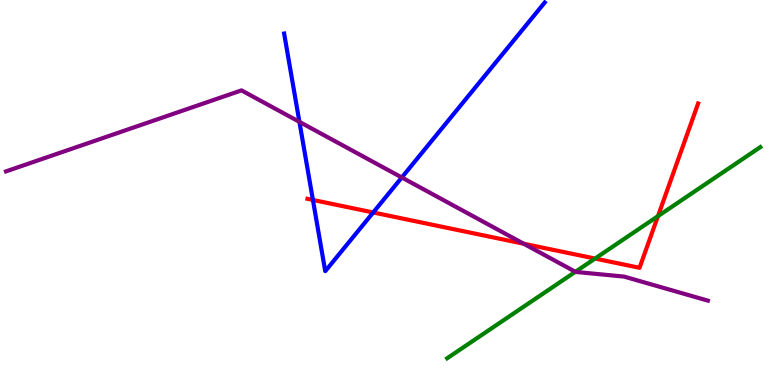[{'lines': ['blue', 'red'], 'intersections': [{'x': 4.04, 'y': 4.81}, {'x': 4.82, 'y': 4.48}]}, {'lines': ['green', 'red'], 'intersections': [{'x': 7.68, 'y': 3.28}, {'x': 8.49, 'y': 4.39}]}, {'lines': ['purple', 'red'], 'intersections': [{'x': 6.76, 'y': 3.67}]}, {'lines': ['blue', 'green'], 'intersections': []}, {'lines': ['blue', 'purple'], 'intersections': [{'x': 3.86, 'y': 6.84}, {'x': 5.18, 'y': 5.39}]}, {'lines': ['green', 'purple'], 'intersections': [{'x': 7.42, 'y': 2.94}]}]